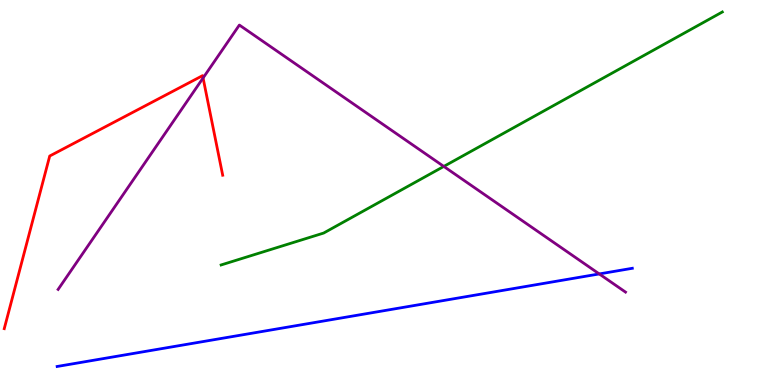[{'lines': ['blue', 'red'], 'intersections': []}, {'lines': ['green', 'red'], 'intersections': []}, {'lines': ['purple', 'red'], 'intersections': [{'x': 2.62, 'y': 7.97}]}, {'lines': ['blue', 'green'], 'intersections': []}, {'lines': ['blue', 'purple'], 'intersections': [{'x': 7.73, 'y': 2.88}]}, {'lines': ['green', 'purple'], 'intersections': [{'x': 5.73, 'y': 5.68}]}]